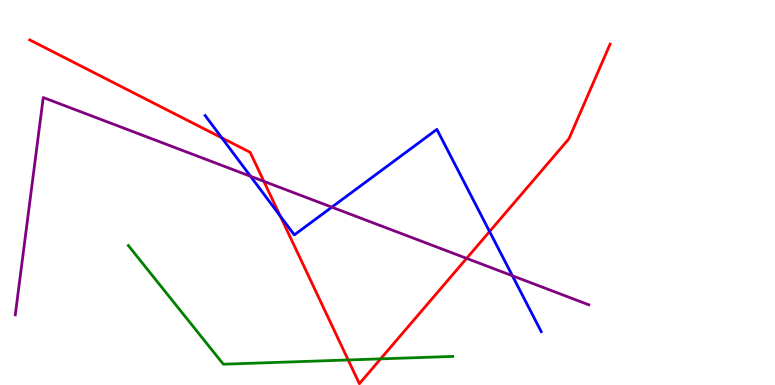[{'lines': ['blue', 'red'], 'intersections': [{'x': 2.86, 'y': 6.42}, {'x': 3.62, 'y': 4.39}, {'x': 6.32, 'y': 3.99}]}, {'lines': ['green', 'red'], 'intersections': [{'x': 4.49, 'y': 0.65}, {'x': 4.91, 'y': 0.679}]}, {'lines': ['purple', 'red'], 'intersections': [{'x': 3.4, 'y': 5.29}, {'x': 6.02, 'y': 3.29}]}, {'lines': ['blue', 'green'], 'intersections': []}, {'lines': ['blue', 'purple'], 'intersections': [{'x': 3.23, 'y': 5.42}, {'x': 4.28, 'y': 4.62}, {'x': 6.61, 'y': 2.84}]}, {'lines': ['green', 'purple'], 'intersections': []}]